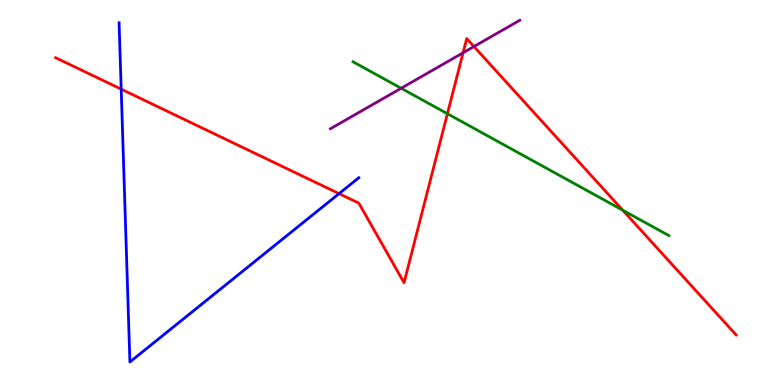[{'lines': ['blue', 'red'], 'intersections': [{'x': 1.56, 'y': 7.68}, {'x': 4.37, 'y': 4.97}]}, {'lines': ['green', 'red'], 'intersections': [{'x': 5.77, 'y': 7.05}, {'x': 8.04, 'y': 4.54}]}, {'lines': ['purple', 'red'], 'intersections': [{'x': 5.97, 'y': 8.63}, {'x': 6.12, 'y': 8.79}]}, {'lines': ['blue', 'green'], 'intersections': []}, {'lines': ['blue', 'purple'], 'intersections': []}, {'lines': ['green', 'purple'], 'intersections': [{'x': 5.18, 'y': 7.71}]}]